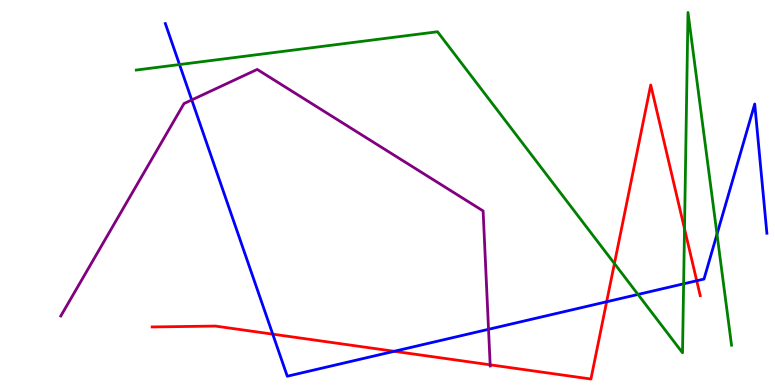[{'lines': ['blue', 'red'], 'intersections': [{'x': 3.52, 'y': 1.32}, {'x': 5.09, 'y': 0.876}, {'x': 7.83, 'y': 2.16}, {'x': 8.99, 'y': 2.71}]}, {'lines': ['green', 'red'], 'intersections': [{'x': 7.93, 'y': 3.15}, {'x': 8.83, 'y': 4.06}]}, {'lines': ['purple', 'red'], 'intersections': [{'x': 6.32, 'y': 0.524}]}, {'lines': ['blue', 'green'], 'intersections': [{'x': 2.32, 'y': 8.32}, {'x': 8.23, 'y': 2.35}, {'x': 8.82, 'y': 2.63}, {'x': 9.25, 'y': 3.92}]}, {'lines': ['blue', 'purple'], 'intersections': [{'x': 2.47, 'y': 7.4}, {'x': 6.3, 'y': 1.45}]}, {'lines': ['green', 'purple'], 'intersections': []}]